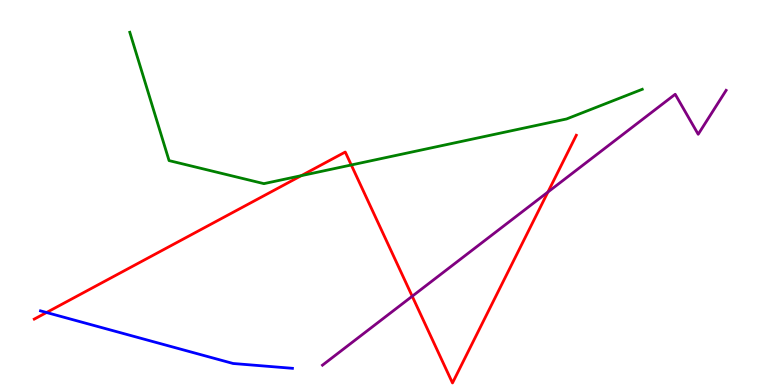[{'lines': ['blue', 'red'], 'intersections': [{'x': 0.601, 'y': 1.88}]}, {'lines': ['green', 'red'], 'intersections': [{'x': 3.89, 'y': 5.44}, {'x': 4.53, 'y': 5.71}]}, {'lines': ['purple', 'red'], 'intersections': [{'x': 5.32, 'y': 2.31}, {'x': 7.07, 'y': 5.01}]}, {'lines': ['blue', 'green'], 'intersections': []}, {'lines': ['blue', 'purple'], 'intersections': []}, {'lines': ['green', 'purple'], 'intersections': []}]